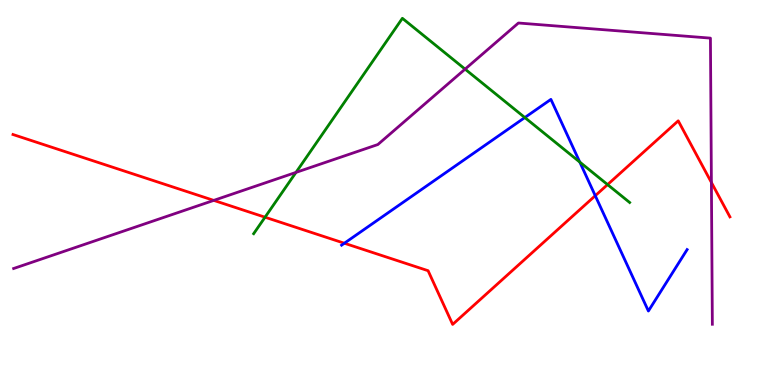[{'lines': ['blue', 'red'], 'intersections': [{'x': 4.44, 'y': 3.68}, {'x': 7.68, 'y': 4.92}]}, {'lines': ['green', 'red'], 'intersections': [{'x': 3.42, 'y': 4.36}, {'x': 7.84, 'y': 5.21}]}, {'lines': ['purple', 'red'], 'intersections': [{'x': 2.76, 'y': 4.8}, {'x': 9.18, 'y': 5.26}]}, {'lines': ['blue', 'green'], 'intersections': [{'x': 6.77, 'y': 6.95}, {'x': 7.48, 'y': 5.79}]}, {'lines': ['blue', 'purple'], 'intersections': []}, {'lines': ['green', 'purple'], 'intersections': [{'x': 3.82, 'y': 5.52}, {'x': 6.0, 'y': 8.2}]}]